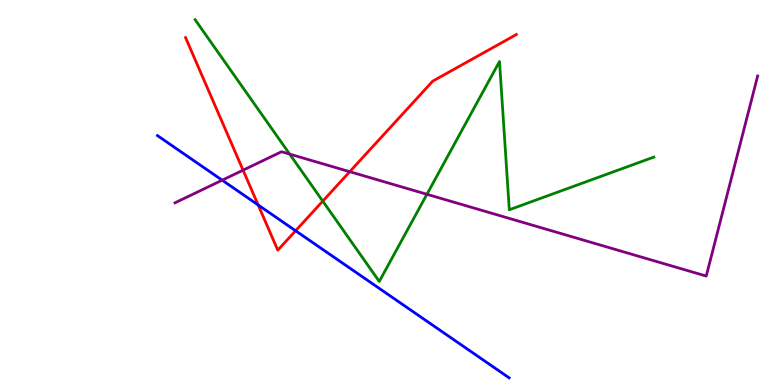[{'lines': ['blue', 'red'], 'intersections': [{'x': 3.33, 'y': 4.68}, {'x': 3.81, 'y': 4.01}]}, {'lines': ['green', 'red'], 'intersections': [{'x': 4.16, 'y': 4.78}]}, {'lines': ['purple', 'red'], 'intersections': [{'x': 3.14, 'y': 5.58}, {'x': 4.51, 'y': 5.54}]}, {'lines': ['blue', 'green'], 'intersections': []}, {'lines': ['blue', 'purple'], 'intersections': [{'x': 2.87, 'y': 5.32}]}, {'lines': ['green', 'purple'], 'intersections': [{'x': 3.74, 'y': 6.0}, {'x': 5.51, 'y': 4.95}]}]